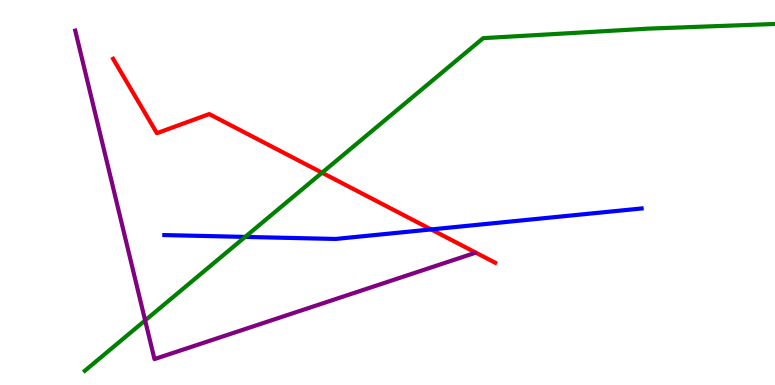[{'lines': ['blue', 'red'], 'intersections': [{'x': 5.56, 'y': 4.04}]}, {'lines': ['green', 'red'], 'intersections': [{'x': 4.16, 'y': 5.51}]}, {'lines': ['purple', 'red'], 'intersections': []}, {'lines': ['blue', 'green'], 'intersections': [{'x': 3.16, 'y': 3.85}]}, {'lines': ['blue', 'purple'], 'intersections': []}, {'lines': ['green', 'purple'], 'intersections': [{'x': 1.87, 'y': 1.68}]}]